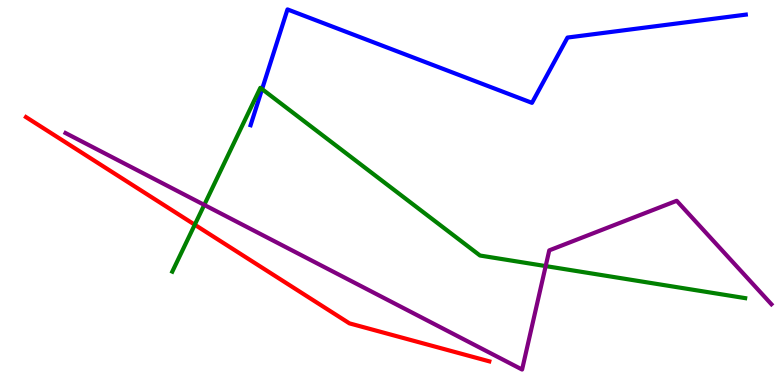[{'lines': ['blue', 'red'], 'intersections': []}, {'lines': ['green', 'red'], 'intersections': [{'x': 2.51, 'y': 4.16}]}, {'lines': ['purple', 'red'], 'intersections': []}, {'lines': ['blue', 'green'], 'intersections': [{'x': 3.38, 'y': 7.69}]}, {'lines': ['blue', 'purple'], 'intersections': []}, {'lines': ['green', 'purple'], 'intersections': [{'x': 2.64, 'y': 4.68}, {'x': 7.04, 'y': 3.09}]}]